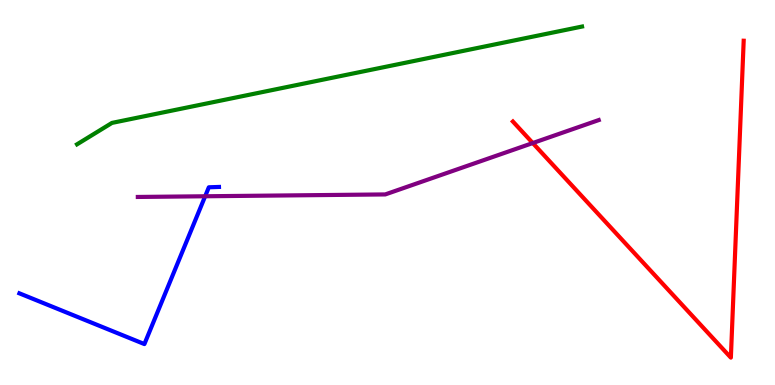[{'lines': ['blue', 'red'], 'intersections': []}, {'lines': ['green', 'red'], 'intersections': []}, {'lines': ['purple', 'red'], 'intersections': [{'x': 6.87, 'y': 6.28}]}, {'lines': ['blue', 'green'], 'intersections': []}, {'lines': ['blue', 'purple'], 'intersections': [{'x': 2.65, 'y': 4.9}]}, {'lines': ['green', 'purple'], 'intersections': []}]